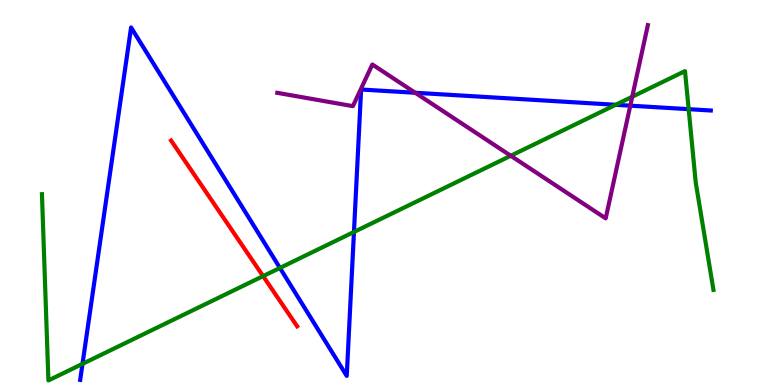[{'lines': ['blue', 'red'], 'intersections': []}, {'lines': ['green', 'red'], 'intersections': [{'x': 3.39, 'y': 2.83}]}, {'lines': ['purple', 'red'], 'intersections': []}, {'lines': ['blue', 'green'], 'intersections': [{'x': 1.06, 'y': 0.549}, {'x': 3.61, 'y': 3.04}, {'x': 4.57, 'y': 3.97}, {'x': 7.94, 'y': 7.28}, {'x': 8.89, 'y': 7.16}]}, {'lines': ['blue', 'purple'], 'intersections': [{'x': 5.36, 'y': 7.59}, {'x': 8.13, 'y': 7.26}]}, {'lines': ['green', 'purple'], 'intersections': [{'x': 6.59, 'y': 5.95}, {'x': 8.16, 'y': 7.49}]}]